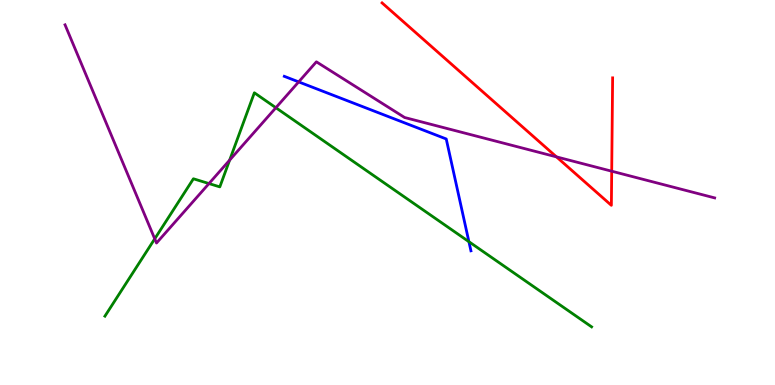[{'lines': ['blue', 'red'], 'intersections': []}, {'lines': ['green', 'red'], 'intersections': []}, {'lines': ['purple', 'red'], 'intersections': [{'x': 7.18, 'y': 5.93}, {'x': 7.89, 'y': 5.55}]}, {'lines': ['blue', 'green'], 'intersections': [{'x': 6.05, 'y': 3.72}]}, {'lines': ['blue', 'purple'], 'intersections': [{'x': 3.85, 'y': 7.87}]}, {'lines': ['green', 'purple'], 'intersections': [{'x': 2.0, 'y': 3.8}, {'x': 2.7, 'y': 5.23}, {'x': 2.96, 'y': 5.84}, {'x': 3.56, 'y': 7.2}]}]